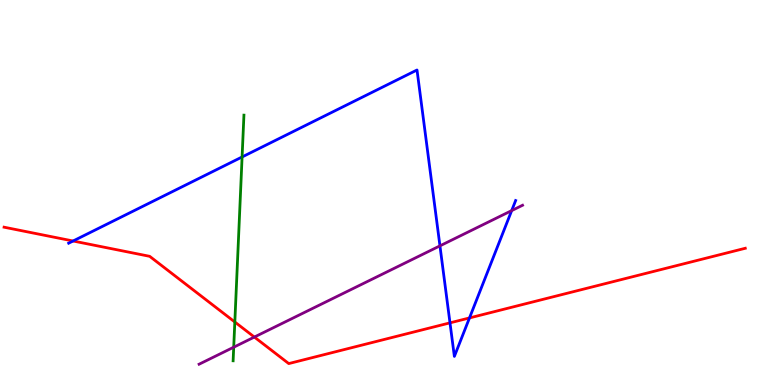[{'lines': ['blue', 'red'], 'intersections': [{'x': 0.943, 'y': 3.74}, {'x': 5.81, 'y': 1.61}, {'x': 6.06, 'y': 1.74}]}, {'lines': ['green', 'red'], 'intersections': [{'x': 3.03, 'y': 1.64}]}, {'lines': ['purple', 'red'], 'intersections': [{'x': 3.28, 'y': 1.25}]}, {'lines': ['blue', 'green'], 'intersections': [{'x': 3.12, 'y': 5.92}]}, {'lines': ['blue', 'purple'], 'intersections': [{'x': 5.68, 'y': 3.61}, {'x': 6.6, 'y': 4.53}]}, {'lines': ['green', 'purple'], 'intersections': [{'x': 3.02, 'y': 0.982}]}]